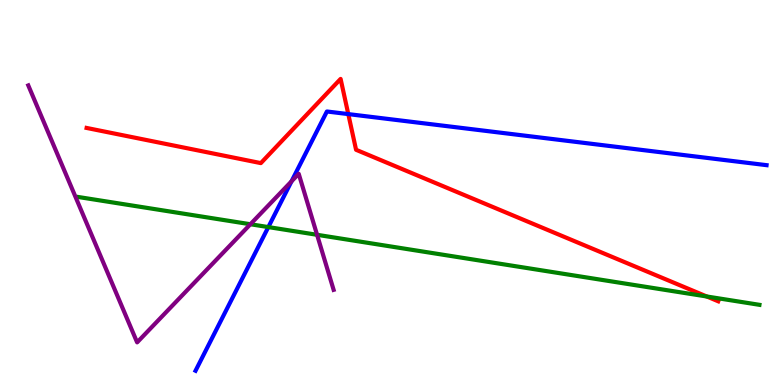[{'lines': ['blue', 'red'], 'intersections': [{'x': 4.49, 'y': 7.04}]}, {'lines': ['green', 'red'], 'intersections': [{'x': 9.12, 'y': 2.3}]}, {'lines': ['purple', 'red'], 'intersections': []}, {'lines': ['blue', 'green'], 'intersections': [{'x': 3.46, 'y': 4.1}]}, {'lines': ['blue', 'purple'], 'intersections': [{'x': 3.76, 'y': 5.29}]}, {'lines': ['green', 'purple'], 'intersections': [{'x': 3.23, 'y': 4.18}, {'x': 4.09, 'y': 3.9}]}]